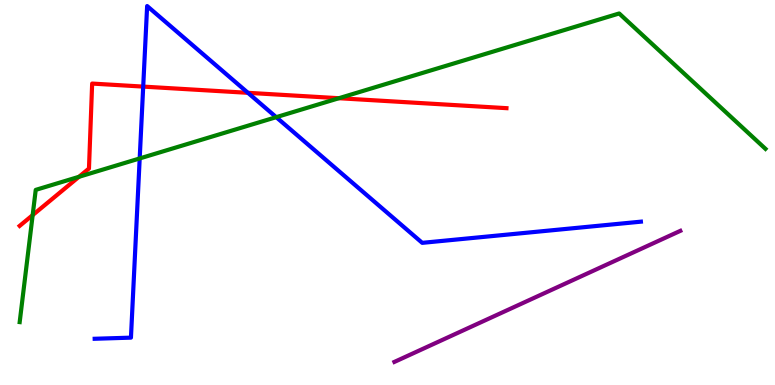[{'lines': ['blue', 'red'], 'intersections': [{'x': 1.85, 'y': 7.75}, {'x': 3.2, 'y': 7.59}]}, {'lines': ['green', 'red'], 'intersections': [{'x': 0.421, 'y': 4.41}, {'x': 1.02, 'y': 5.41}, {'x': 4.37, 'y': 7.45}]}, {'lines': ['purple', 'red'], 'intersections': []}, {'lines': ['blue', 'green'], 'intersections': [{'x': 1.8, 'y': 5.88}, {'x': 3.56, 'y': 6.96}]}, {'lines': ['blue', 'purple'], 'intersections': []}, {'lines': ['green', 'purple'], 'intersections': []}]